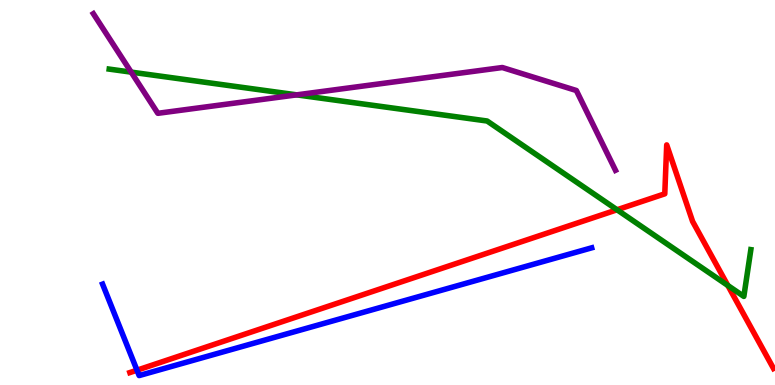[{'lines': ['blue', 'red'], 'intersections': [{'x': 1.77, 'y': 0.384}]}, {'lines': ['green', 'red'], 'intersections': [{'x': 7.96, 'y': 4.55}, {'x': 9.39, 'y': 2.59}]}, {'lines': ['purple', 'red'], 'intersections': []}, {'lines': ['blue', 'green'], 'intersections': []}, {'lines': ['blue', 'purple'], 'intersections': []}, {'lines': ['green', 'purple'], 'intersections': [{'x': 1.69, 'y': 8.13}, {'x': 3.83, 'y': 7.54}]}]